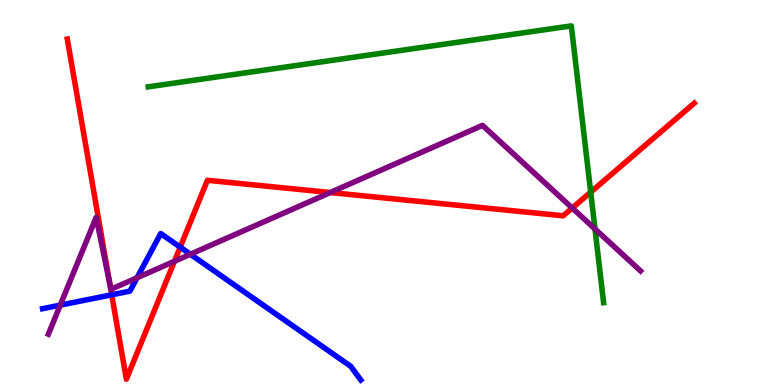[{'lines': ['blue', 'red'], 'intersections': [{'x': 1.44, 'y': 2.34}, {'x': 2.33, 'y': 3.58}]}, {'lines': ['green', 'red'], 'intersections': [{'x': 7.62, 'y': 5.01}]}, {'lines': ['purple', 'red'], 'intersections': [{'x': 1.41, 'y': 2.66}, {'x': 2.25, 'y': 3.21}, {'x': 4.26, 'y': 5.0}, {'x': 7.38, 'y': 4.6}]}, {'lines': ['blue', 'green'], 'intersections': []}, {'lines': ['blue', 'purple'], 'intersections': [{'x': 0.778, 'y': 2.07}, {'x': 1.77, 'y': 2.79}, {'x': 2.46, 'y': 3.4}]}, {'lines': ['green', 'purple'], 'intersections': [{'x': 7.68, 'y': 4.05}]}]